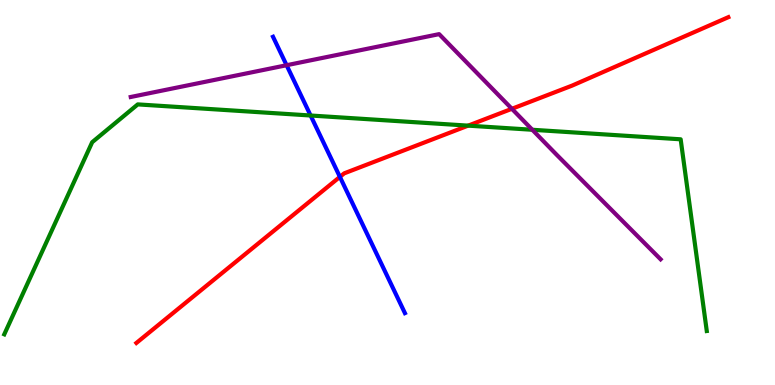[{'lines': ['blue', 'red'], 'intersections': [{'x': 4.39, 'y': 5.41}]}, {'lines': ['green', 'red'], 'intersections': [{'x': 6.04, 'y': 6.74}]}, {'lines': ['purple', 'red'], 'intersections': [{'x': 6.6, 'y': 7.17}]}, {'lines': ['blue', 'green'], 'intersections': [{'x': 4.01, 'y': 7.0}]}, {'lines': ['blue', 'purple'], 'intersections': [{'x': 3.7, 'y': 8.31}]}, {'lines': ['green', 'purple'], 'intersections': [{'x': 6.87, 'y': 6.63}]}]